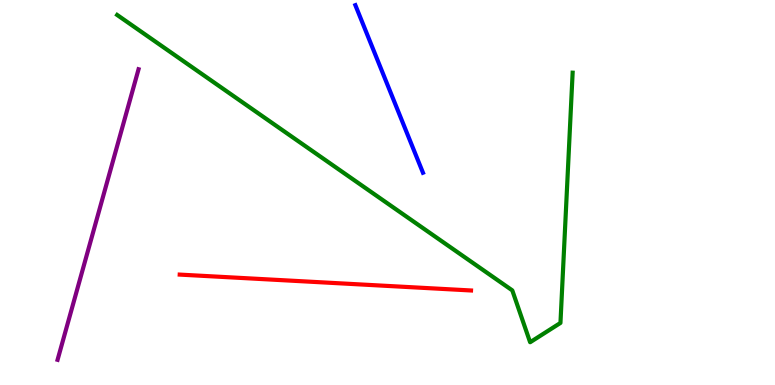[{'lines': ['blue', 'red'], 'intersections': []}, {'lines': ['green', 'red'], 'intersections': []}, {'lines': ['purple', 'red'], 'intersections': []}, {'lines': ['blue', 'green'], 'intersections': []}, {'lines': ['blue', 'purple'], 'intersections': []}, {'lines': ['green', 'purple'], 'intersections': []}]